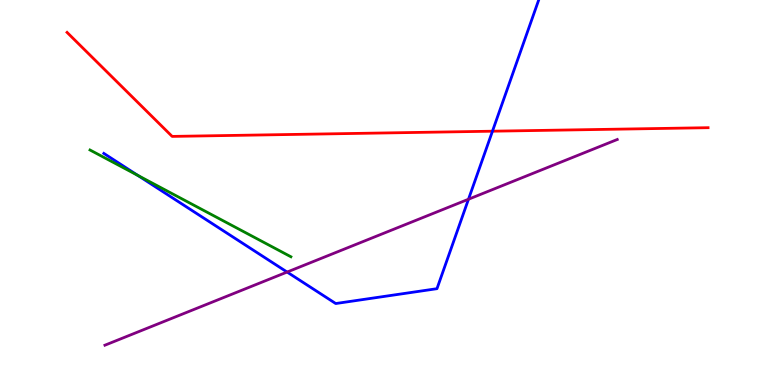[{'lines': ['blue', 'red'], 'intersections': [{'x': 6.35, 'y': 6.59}]}, {'lines': ['green', 'red'], 'intersections': []}, {'lines': ['purple', 'red'], 'intersections': []}, {'lines': ['blue', 'green'], 'intersections': [{'x': 1.78, 'y': 5.44}]}, {'lines': ['blue', 'purple'], 'intersections': [{'x': 3.7, 'y': 2.93}, {'x': 6.05, 'y': 4.83}]}, {'lines': ['green', 'purple'], 'intersections': []}]